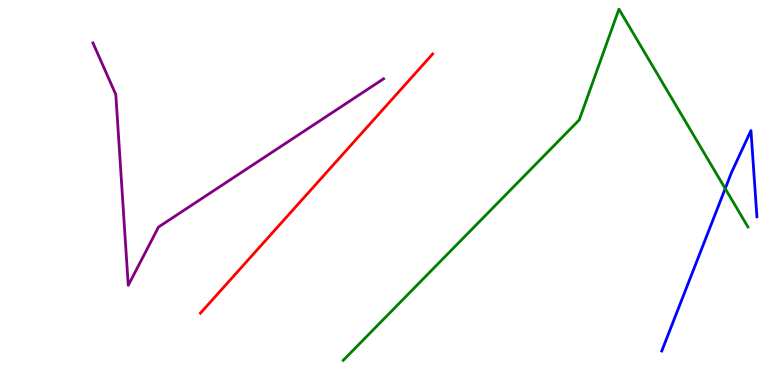[{'lines': ['blue', 'red'], 'intersections': []}, {'lines': ['green', 'red'], 'intersections': []}, {'lines': ['purple', 'red'], 'intersections': []}, {'lines': ['blue', 'green'], 'intersections': [{'x': 9.36, 'y': 5.1}]}, {'lines': ['blue', 'purple'], 'intersections': []}, {'lines': ['green', 'purple'], 'intersections': []}]